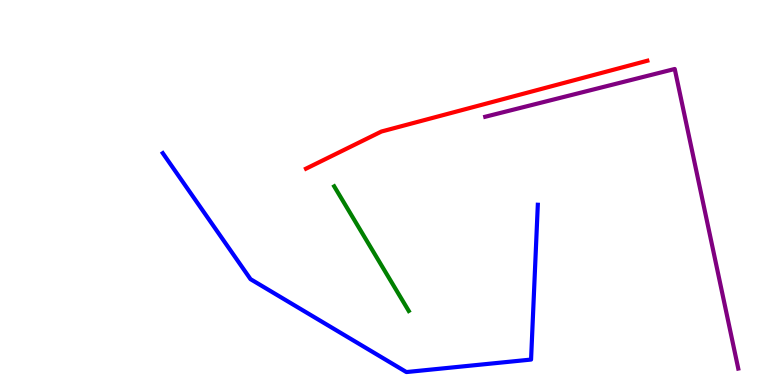[{'lines': ['blue', 'red'], 'intersections': []}, {'lines': ['green', 'red'], 'intersections': []}, {'lines': ['purple', 'red'], 'intersections': []}, {'lines': ['blue', 'green'], 'intersections': []}, {'lines': ['blue', 'purple'], 'intersections': []}, {'lines': ['green', 'purple'], 'intersections': []}]